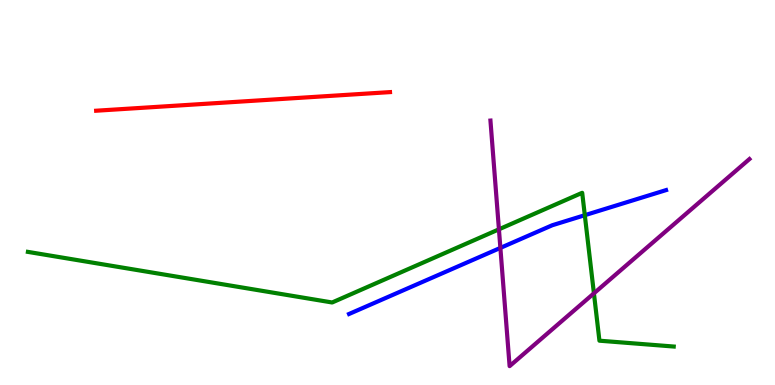[{'lines': ['blue', 'red'], 'intersections': []}, {'lines': ['green', 'red'], 'intersections': []}, {'lines': ['purple', 'red'], 'intersections': []}, {'lines': ['blue', 'green'], 'intersections': [{'x': 7.55, 'y': 4.41}]}, {'lines': ['blue', 'purple'], 'intersections': [{'x': 6.46, 'y': 3.56}]}, {'lines': ['green', 'purple'], 'intersections': [{'x': 6.44, 'y': 4.04}, {'x': 7.66, 'y': 2.38}]}]